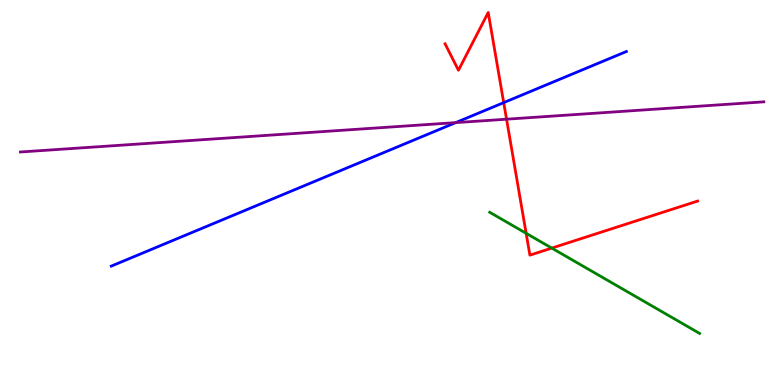[{'lines': ['blue', 'red'], 'intersections': [{'x': 6.5, 'y': 7.33}]}, {'lines': ['green', 'red'], 'intersections': [{'x': 6.79, 'y': 3.94}, {'x': 7.12, 'y': 3.56}]}, {'lines': ['purple', 'red'], 'intersections': [{'x': 6.54, 'y': 6.9}]}, {'lines': ['blue', 'green'], 'intersections': []}, {'lines': ['blue', 'purple'], 'intersections': [{'x': 5.88, 'y': 6.81}]}, {'lines': ['green', 'purple'], 'intersections': []}]